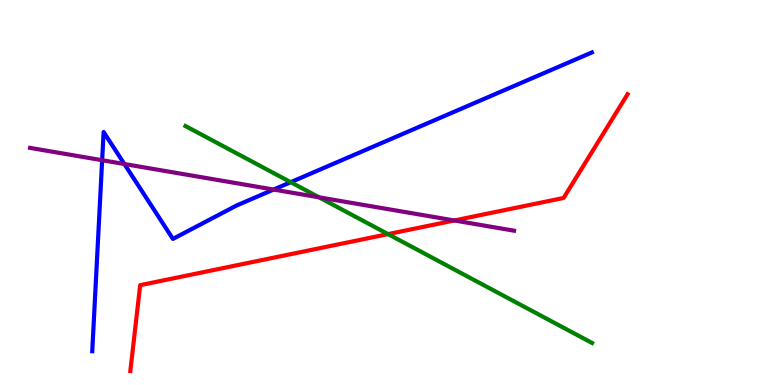[{'lines': ['blue', 'red'], 'intersections': []}, {'lines': ['green', 'red'], 'intersections': [{'x': 5.01, 'y': 3.92}]}, {'lines': ['purple', 'red'], 'intersections': [{'x': 5.86, 'y': 4.27}]}, {'lines': ['blue', 'green'], 'intersections': [{'x': 3.75, 'y': 5.27}]}, {'lines': ['blue', 'purple'], 'intersections': [{'x': 1.32, 'y': 5.84}, {'x': 1.6, 'y': 5.74}, {'x': 3.53, 'y': 5.08}]}, {'lines': ['green', 'purple'], 'intersections': [{'x': 4.12, 'y': 4.87}]}]